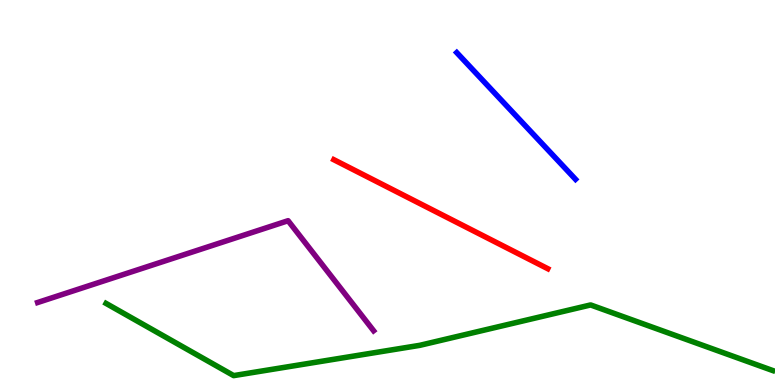[{'lines': ['blue', 'red'], 'intersections': []}, {'lines': ['green', 'red'], 'intersections': []}, {'lines': ['purple', 'red'], 'intersections': []}, {'lines': ['blue', 'green'], 'intersections': []}, {'lines': ['blue', 'purple'], 'intersections': []}, {'lines': ['green', 'purple'], 'intersections': []}]